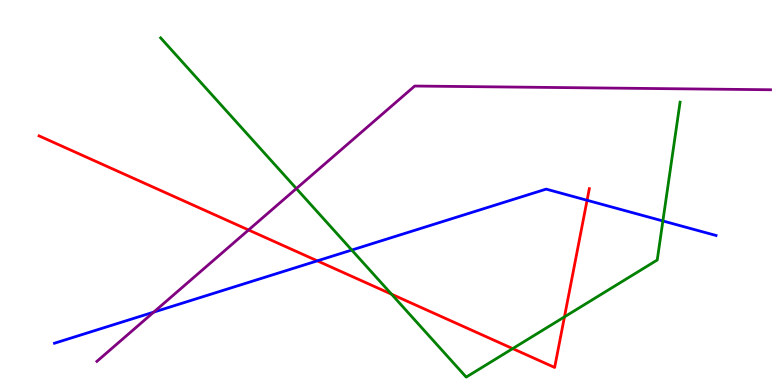[{'lines': ['blue', 'red'], 'intersections': [{'x': 4.09, 'y': 3.22}, {'x': 7.58, 'y': 4.8}]}, {'lines': ['green', 'red'], 'intersections': [{'x': 5.05, 'y': 2.36}, {'x': 6.62, 'y': 0.945}, {'x': 7.28, 'y': 1.77}]}, {'lines': ['purple', 'red'], 'intersections': [{'x': 3.21, 'y': 4.03}]}, {'lines': ['blue', 'green'], 'intersections': [{'x': 4.54, 'y': 3.51}, {'x': 8.55, 'y': 4.26}]}, {'lines': ['blue', 'purple'], 'intersections': [{'x': 1.98, 'y': 1.89}]}, {'lines': ['green', 'purple'], 'intersections': [{'x': 3.82, 'y': 5.1}]}]